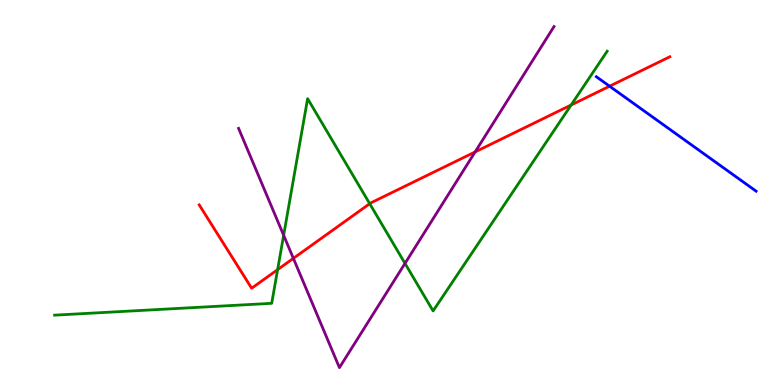[{'lines': ['blue', 'red'], 'intersections': [{'x': 7.87, 'y': 7.76}]}, {'lines': ['green', 'red'], 'intersections': [{'x': 3.58, 'y': 3.0}, {'x': 4.77, 'y': 4.71}, {'x': 7.37, 'y': 7.27}]}, {'lines': ['purple', 'red'], 'intersections': [{'x': 3.79, 'y': 3.29}, {'x': 6.13, 'y': 6.05}]}, {'lines': ['blue', 'green'], 'intersections': []}, {'lines': ['blue', 'purple'], 'intersections': []}, {'lines': ['green', 'purple'], 'intersections': [{'x': 3.66, 'y': 3.89}, {'x': 5.23, 'y': 3.16}]}]